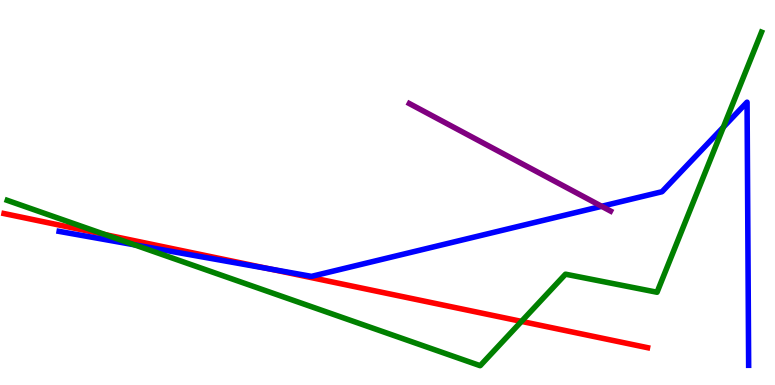[{'lines': ['blue', 'red'], 'intersections': [{'x': 3.48, 'y': 3.02}]}, {'lines': ['green', 'red'], 'intersections': [{'x': 1.36, 'y': 3.9}, {'x': 6.73, 'y': 1.65}]}, {'lines': ['purple', 'red'], 'intersections': []}, {'lines': ['blue', 'green'], 'intersections': [{'x': 1.73, 'y': 3.64}, {'x': 9.33, 'y': 6.7}]}, {'lines': ['blue', 'purple'], 'intersections': [{'x': 7.76, 'y': 4.64}]}, {'lines': ['green', 'purple'], 'intersections': []}]